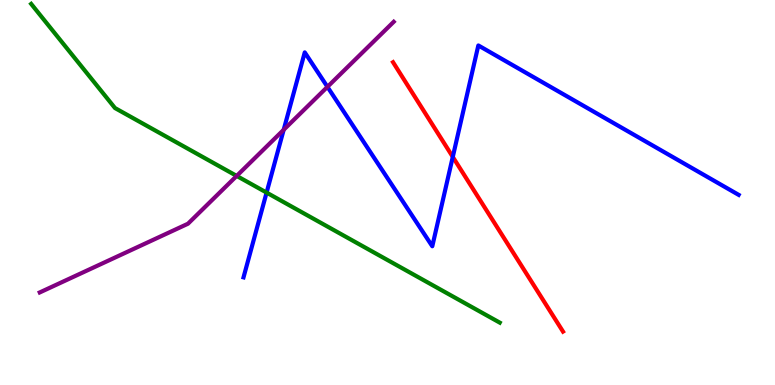[{'lines': ['blue', 'red'], 'intersections': [{'x': 5.84, 'y': 5.92}]}, {'lines': ['green', 'red'], 'intersections': []}, {'lines': ['purple', 'red'], 'intersections': []}, {'lines': ['blue', 'green'], 'intersections': [{'x': 3.44, 'y': 5.0}]}, {'lines': ['blue', 'purple'], 'intersections': [{'x': 3.66, 'y': 6.63}, {'x': 4.22, 'y': 7.74}]}, {'lines': ['green', 'purple'], 'intersections': [{'x': 3.05, 'y': 5.43}]}]